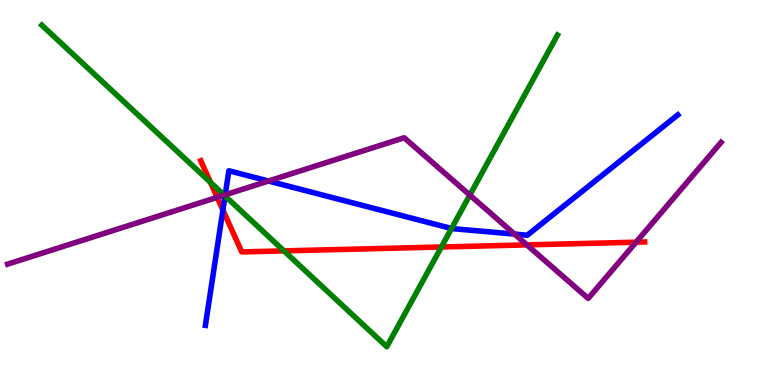[{'lines': ['blue', 'red'], 'intersections': [{'x': 2.88, 'y': 4.54}]}, {'lines': ['green', 'red'], 'intersections': [{'x': 2.72, 'y': 5.26}, {'x': 3.66, 'y': 3.48}, {'x': 5.7, 'y': 3.58}]}, {'lines': ['purple', 'red'], 'intersections': [{'x': 2.8, 'y': 4.87}, {'x': 6.8, 'y': 3.64}, {'x': 8.21, 'y': 3.71}]}, {'lines': ['blue', 'green'], 'intersections': [{'x': 2.9, 'y': 4.91}, {'x': 5.83, 'y': 4.07}]}, {'lines': ['blue', 'purple'], 'intersections': [{'x': 2.91, 'y': 4.94}, {'x': 3.46, 'y': 5.3}, {'x': 6.64, 'y': 3.92}]}, {'lines': ['green', 'purple'], 'intersections': [{'x': 2.89, 'y': 4.93}, {'x': 6.06, 'y': 4.93}]}]